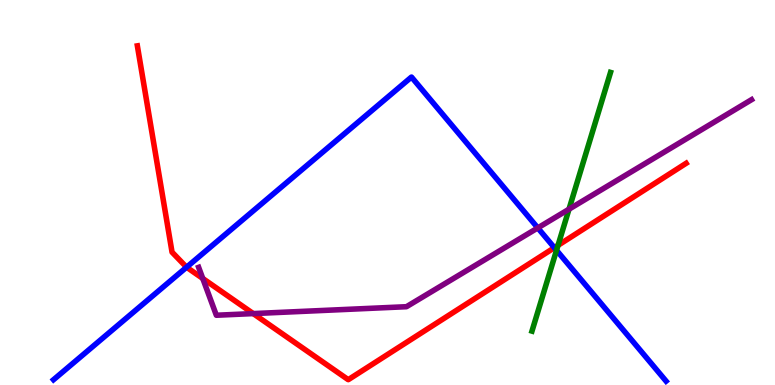[{'lines': ['blue', 'red'], 'intersections': [{'x': 2.41, 'y': 3.06}, {'x': 7.15, 'y': 3.57}]}, {'lines': ['green', 'red'], 'intersections': [{'x': 7.2, 'y': 3.63}]}, {'lines': ['purple', 'red'], 'intersections': [{'x': 2.62, 'y': 2.77}, {'x': 3.27, 'y': 1.85}]}, {'lines': ['blue', 'green'], 'intersections': [{'x': 7.18, 'y': 3.5}]}, {'lines': ['blue', 'purple'], 'intersections': [{'x': 6.94, 'y': 4.08}]}, {'lines': ['green', 'purple'], 'intersections': [{'x': 7.34, 'y': 4.57}]}]